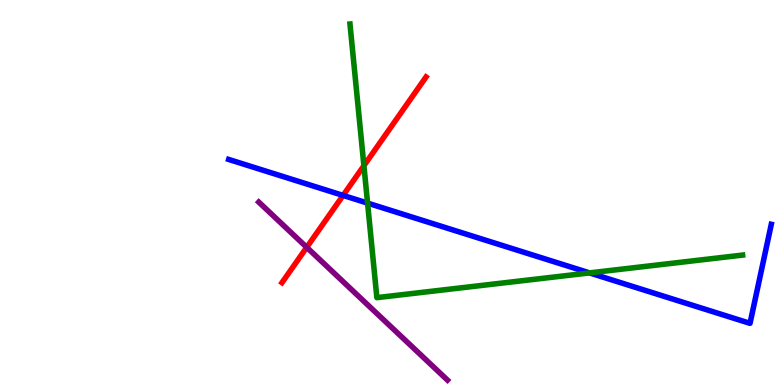[{'lines': ['blue', 'red'], 'intersections': [{'x': 4.43, 'y': 4.92}]}, {'lines': ['green', 'red'], 'intersections': [{'x': 4.7, 'y': 5.7}]}, {'lines': ['purple', 'red'], 'intersections': [{'x': 3.96, 'y': 3.58}]}, {'lines': ['blue', 'green'], 'intersections': [{'x': 4.74, 'y': 4.72}, {'x': 7.61, 'y': 2.91}]}, {'lines': ['blue', 'purple'], 'intersections': []}, {'lines': ['green', 'purple'], 'intersections': []}]